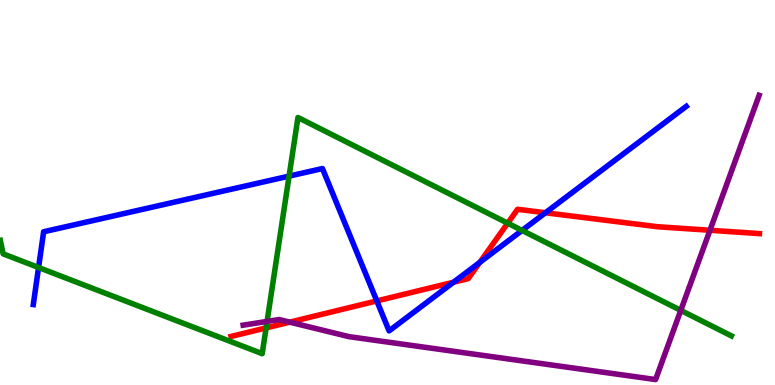[{'lines': ['blue', 'red'], 'intersections': [{'x': 4.86, 'y': 2.18}, {'x': 5.85, 'y': 2.67}, {'x': 6.19, 'y': 3.19}, {'x': 7.04, 'y': 4.47}]}, {'lines': ['green', 'red'], 'intersections': [{'x': 3.43, 'y': 1.48}, {'x': 6.55, 'y': 4.2}]}, {'lines': ['purple', 'red'], 'intersections': [{'x': 3.74, 'y': 1.63}, {'x': 9.16, 'y': 4.02}]}, {'lines': ['blue', 'green'], 'intersections': [{'x': 0.498, 'y': 3.05}, {'x': 3.73, 'y': 5.43}, {'x': 6.74, 'y': 4.02}]}, {'lines': ['blue', 'purple'], 'intersections': []}, {'lines': ['green', 'purple'], 'intersections': [{'x': 3.45, 'y': 1.65}, {'x': 8.78, 'y': 1.94}]}]